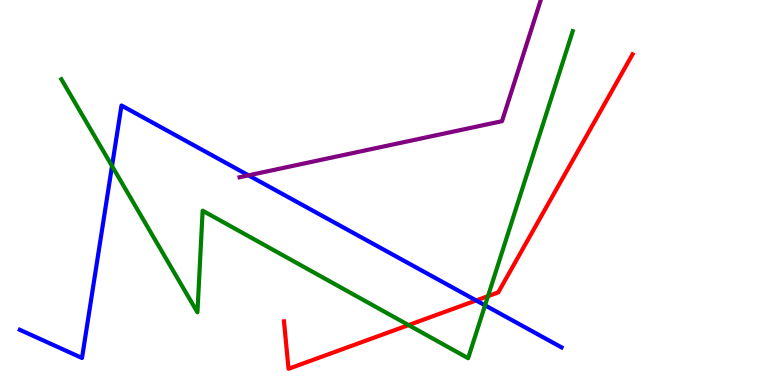[{'lines': ['blue', 'red'], 'intersections': [{'x': 6.14, 'y': 2.2}]}, {'lines': ['green', 'red'], 'intersections': [{'x': 5.27, 'y': 1.56}, {'x': 6.3, 'y': 2.31}]}, {'lines': ['purple', 'red'], 'intersections': []}, {'lines': ['blue', 'green'], 'intersections': [{'x': 1.45, 'y': 5.69}, {'x': 6.26, 'y': 2.07}]}, {'lines': ['blue', 'purple'], 'intersections': [{'x': 3.21, 'y': 5.45}]}, {'lines': ['green', 'purple'], 'intersections': []}]